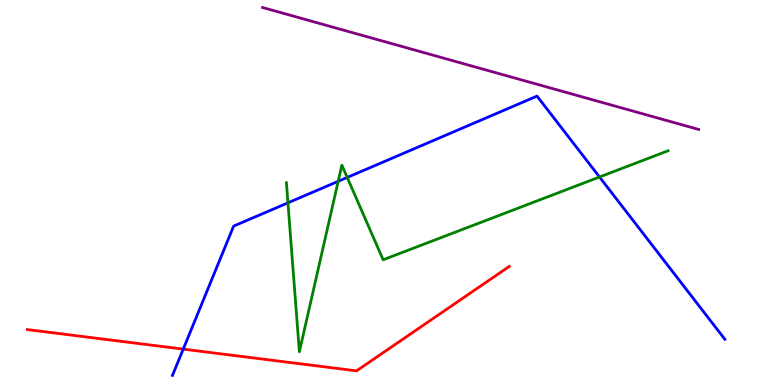[{'lines': ['blue', 'red'], 'intersections': [{'x': 2.36, 'y': 0.932}]}, {'lines': ['green', 'red'], 'intersections': []}, {'lines': ['purple', 'red'], 'intersections': []}, {'lines': ['blue', 'green'], 'intersections': [{'x': 3.72, 'y': 4.73}, {'x': 4.36, 'y': 5.29}, {'x': 4.48, 'y': 5.39}, {'x': 7.74, 'y': 5.4}]}, {'lines': ['blue', 'purple'], 'intersections': []}, {'lines': ['green', 'purple'], 'intersections': []}]